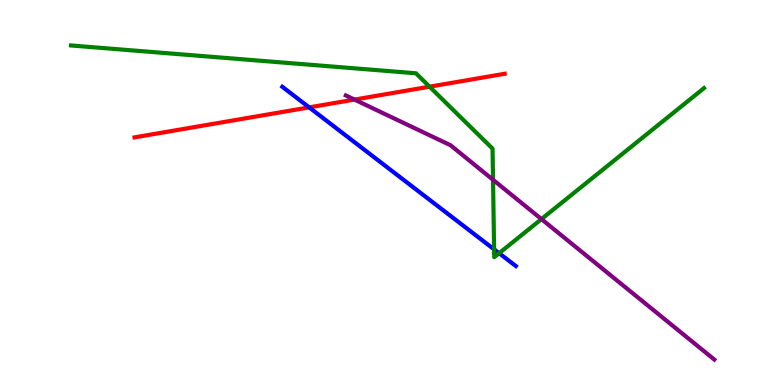[{'lines': ['blue', 'red'], 'intersections': [{'x': 3.99, 'y': 7.21}]}, {'lines': ['green', 'red'], 'intersections': [{'x': 5.54, 'y': 7.75}]}, {'lines': ['purple', 'red'], 'intersections': [{'x': 4.57, 'y': 7.41}]}, {'lines': ['blue', 'green'], 'intersections': [{'x': 6.38, 'y': 3.52}, {'x': 6.44, 'y': 3.42}]}, {'lines': ['blue', 'purple'], 'intersections': []}, {'lines': ['green', 'purple'], 'intersections': [{'x': 6.36, 'y': 5.33}, {'x': 6.99, 'y': 4.31}]}]